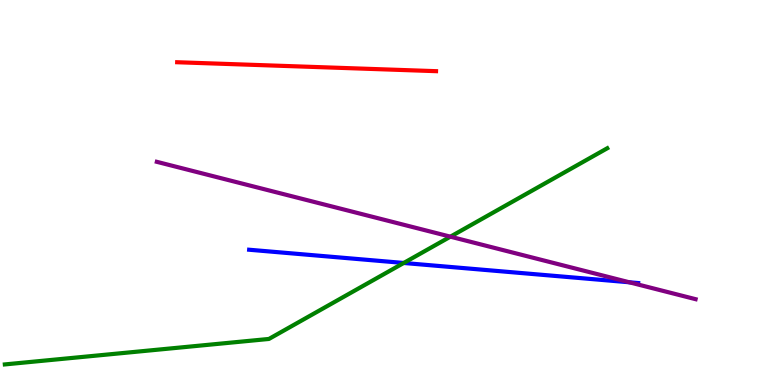[{'lines': ['blue', 'red'], 'intersections': []}, {'lines': ['green', 'red'], 'intersections': []}, {'lines': ['purple', 'red'], 'intersections': []}, {'lines': ['blue', 'green'], 'intersections': [{'x': 5.21, 'y': 3.17}]}, {'lines': ['blue', 'purple'], 'intersections': [{'x': 8.12, 'y': 2.67}]}, {'lines': ['green', 'purple'], 'intersections': [{'x': 5.81, 'y': 3.85}]}]